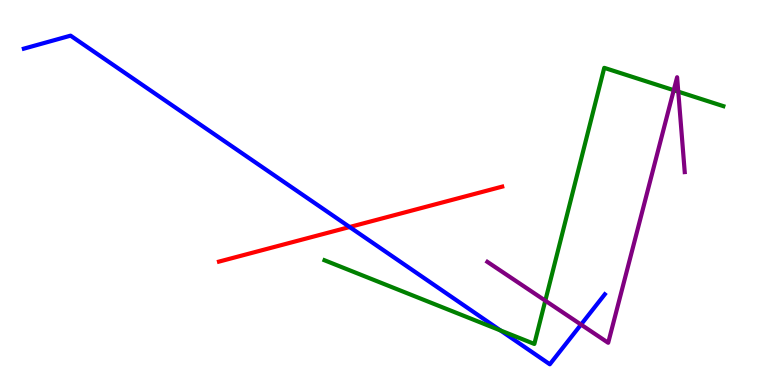[{'lines': ['blue', 'red'], 'intersections': [{'x': 4.51, 'y': 4.1}]}, {'lines': ['green', 'red'], 'intersections': []}, {'lines': ['purple', 'red'], 'intersections': []}, {'lines': ['blue', 'green'], 'intersections': [{'x': 6.46, 'y': 1.42}]}, {'lines': ['blue', 'purple'], 'intersections': [{'x': 7.5, 'y': 1.57}]}, {'lines': ['green', 'purple'], 'intersections': [{'x': 7.04, 'y': 2.19}, {'x': 8.69, 'y': 7.66}, {'x': 8.75, 'y': 7.62}]}]